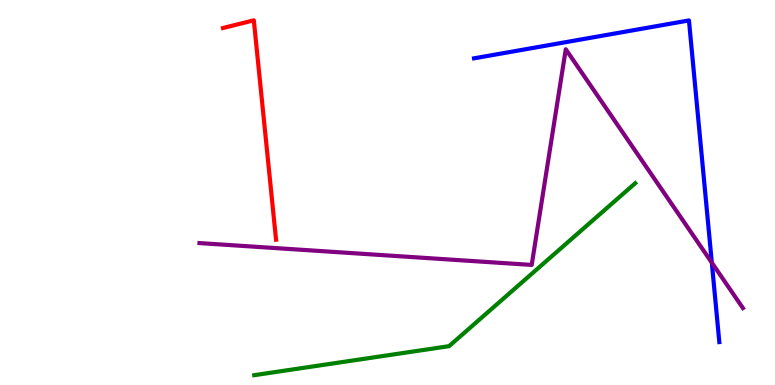[{'lines': ['blue', 'red'], 'intersections': []}, {'lines': ['green', 'red'], 'intersections': []}, {'lines': ['purple', 'red'], 'intersections': []}, {'lines': ['blue', 'green'], 'intersections': []}, {'lines': ['blue', 'purple'], 'intersections': [{'x': 9.18, 'y': 3.18}]}, {'lines': ['green', 'purple'], 'intersections': []}]